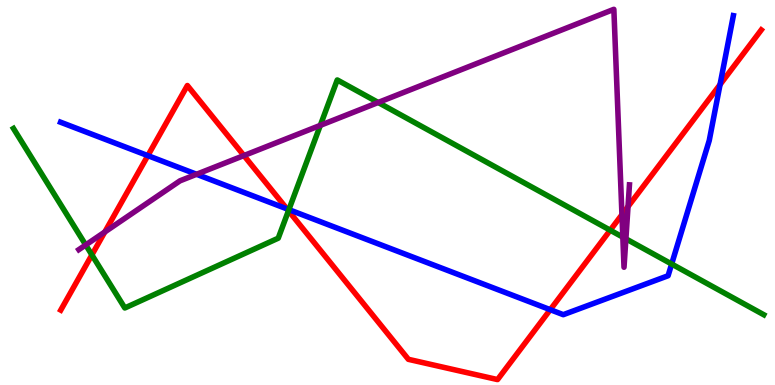[{'lines': ['blue', 'red'], 'intersections': [{'x': 1.91, 'y': 5.96}, {'x': 3.7, 'y': 4.57}, {'x': 7.1, 'y': 1.96}, {'x': 9.29, 'y': 7.8}]}, {'lines': ['green', 'red'], 'intersections': [{'x': 1.19, 'y': 3.38}, {'x': 3.72, 'y': 4.53}, {'x': 7.87, 'y': 4.02}]}, {'lines': ['purple', 'red'], 'intersections': [{'x': 1.35, 'y': 3.97}, {'x': 3.15, 'y': 5.96}, {'x': 8.03, 'y': 4.42}, {'x': 8.1, 'y': 4.63}]}, {'lines': ['blue', 'green'], 'intersections': [{'x': 3.73, 'y': 4.56}, {'x': 8.67, 'y': 3.14}]}, {'lines': ['blue', 'purple'], 'intersections': [{'x': 2.54, 'y': 5.47}]}, {'lines': ['green', 'purple'], 'intersections': [{'x': 1.11, 'y': 3.64}, {'x': 4.13, 'y': 6.74}, {'x': 4.88, 'y': 7.34}, {'x': 8.04, 'y': 3.84}, {'x': 8.08, 'y': 3.8}]}]